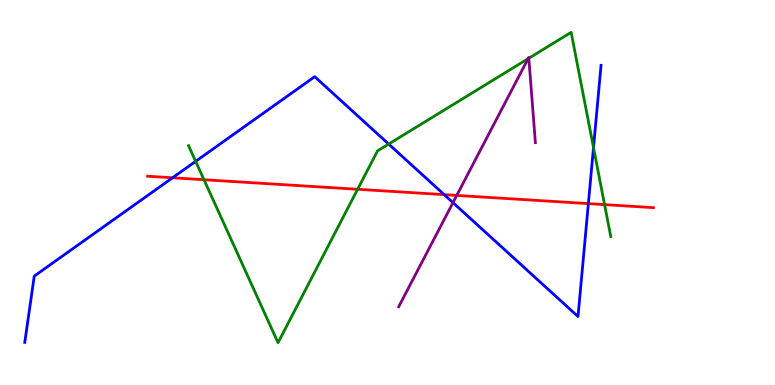[{'lines': ['blue', 'red'], 'intersections': [{'x': 2.23, 'y': 5.38}, {'x': 5.73, 'y': 4.94}, {'x': 7.59, 'y': 4.71}]}, {'lines': ['green', 'red'], 'intersections': [{'x': 2.63, 'y': 5.33}, {'x': 4.61, 'y': 5.08}, {'x': 7.8, 'y': 4.69}]}, {'lines': ['purple', 'red'], 'intersections': [{'x': 5.89, 'y': 4.92}]}, {'lines': ['blue', 'green'], 'intersections': [{'x': 2.52, 'y': 5.81}, {'x': 5.02, 'y': 6.26}, {'x': 7.66, 'y': 6.17}]}, {'lines': ['blue', 'purple'], 'intersections': [{'x': 5.85, 'y': 4.74}]}, {'lines': ['green', 'purple'], 'intersections': [{'x': 6.81, 'y': 8.48}, {'x': 6.82, 'y': 8.49}]}]